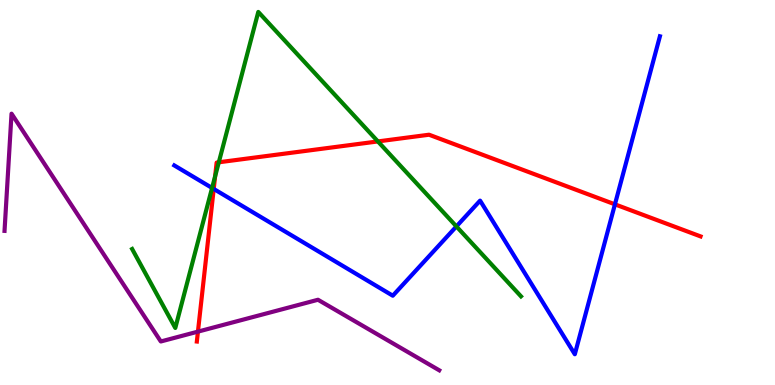[{'lines': ['blue', 'red'], 'intersections': [{'x': 2.76, 'y': 5.09}, {'x': 7.93, 'y': 4.69}]}, {'lines': ['green', 'red'], 'intersections': [{'x': 2.78, 'y': 5.42}, {'x': 2.82, 'y': 5.78}, {'x': 4.88, 'y': 6.33}]}, {'lines': ['purple', 'red'], 'intersections': [{'x': 2.55, 'y': 1.39}]}, {'lines': ['blue', 'green'], 'intersections': [{'x': 2.74, 'y': 5.12}, {'x': 5.89, 'y': 4.12}]}, {'lines': ['blue', 'purple'], 'intersections': []}, {'lines': ['green', 'purple'], 'intersections': []}]